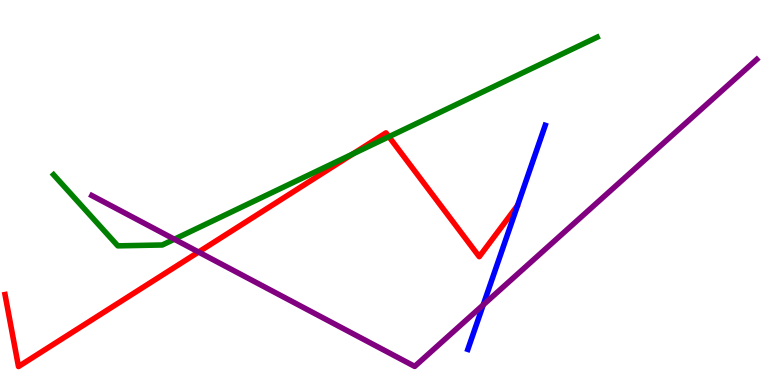[{'lines': ['blue', 'red'], 'intersections': []}, {'lines': ['green', 'red'], 'intersections': [{'x': 4.55, 'y': 6.0}, {'x': 5.02, 'y': 6.45}]}, {'lines': ['purple', 'red'], 'intersections': [{'x': 2.56, 'y': 3.45}]}, {'lines': ['blue', 'green'], 'intersections': []}, {'lines': ['blue', 'purple'], 'intersections': [{'x': 6.23, 'y': 2.08}]}, {'lines': ['green', 'purple'], 'intersections': [{'x': 2.25, 'y': 3.79}]}]